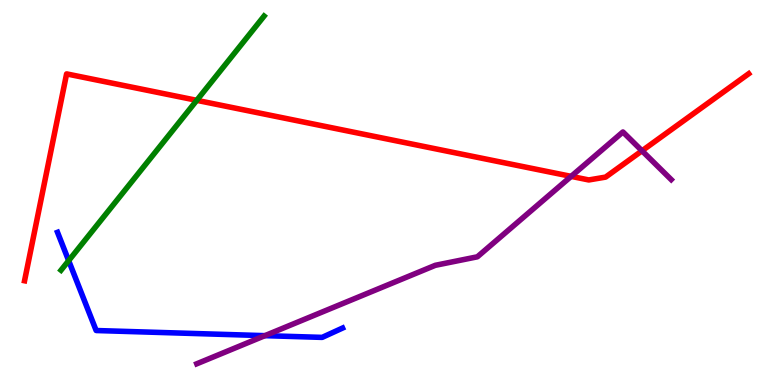[{'lines': ['blue', 'red'], 'intersections': []}, {'lines': ['green', 'red'], 'intersections': [{'x': 2.54, 'y': 7.39}]}, {'lines': ['purple', 'red'], 'intersections': [{'x': 7.37, 'y': 5.42}, {'x': 8.28, 'y': 6.08}]}, {'lines': ['blue', 'green'], 'intersections': [{'x': 0.886, 'y': 3.23}]}, {'lines': ['blue', 'purple'], 'intersections': [{'x': 3.42, 'y': 1.28}]}, {'lines': ['green', 'purple'], 'intersections': []}]